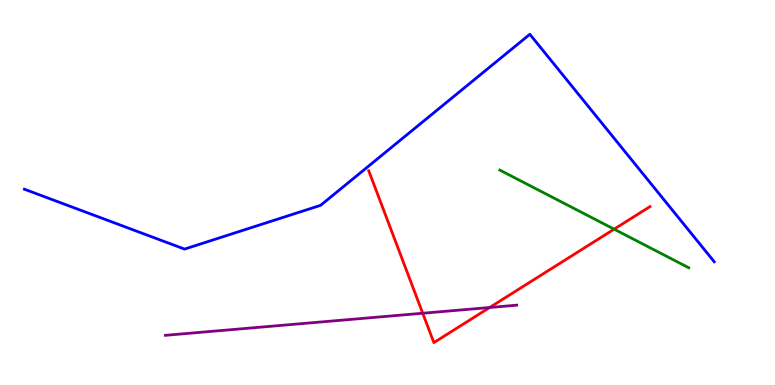[{'lines': ['blue', 'red'], 'intersections': []}, {'lines': ['green', 'red'], 'intersections': [{'x': 7.92, 'y': 4.05}]}, {'lines': ['purple', 'red'], 'intersections': [{'x': 5.45, 'y': 1.86}, {'x': 6.32, 'y': 2.01}]}, {'lines': ['blue', 'green'], 'intersections': []}, {'lines': ['blue', 'purple'], 'intersections': []}, {'lines': ['green', 'purple'], 'intersections': []}]